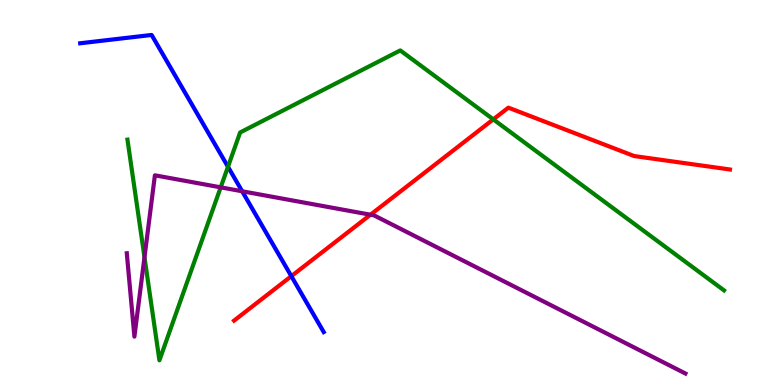[{'lines': ['blue', 'red'], 'intersections': [{'x': 3.76, 'y': 2.83}]}, {'lines': ['green', 'red'], 'intersections': [{'x': 6.36, 'y': 6.9}]}, {'lines': ['purple', 'red'], 'intersections': [{'x': 4.78, 'y': 4.42}]}, {'lines': ['blue', 'green'], 'intersections': [{'x': 2.94, 'y': 5.67}]}, {'lines': ['blue', 'purple'], 'intersections': [{'x': 3.12, 'y': 5.03}]}, {'lines': ['green', 'purple'], 'intersections': [{'x': 1.86, 'y': 3.32}, {'x': 2.85, 'y': 5.13}]}]